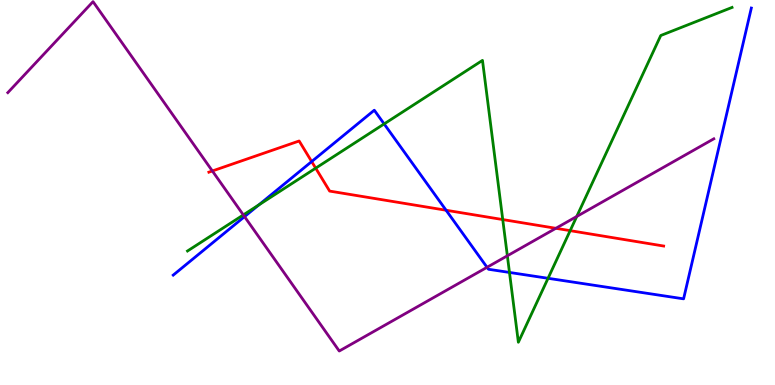[{'lines': ['blue', 'red'], 'intersections': [{'x': 4.02, 'y': 5.8}, {'x': 5.76, 'y': 4.54}]}, {'lines': ['green', 'red'], 'intersections': [{'x': 4.07, 'y': 5.63}, {'x': 6.49, 'y': 4.3}, {'x': 7.36, 'y': 4.01}]}, {'lines': ['purple', 'red'], 'intersections': [{'x': 2.74, 'y': 5.56}, {'x': 7.17, 'y': 4.07}]}, {'lines': ['blue', 'green'], 'intersections': [{'x': 3.34, 'y': 4.68}, {'x': 4.96, 'y': 6.78}, {'x': 6.57, 'y': 2.92}, {'x': 7.07, 'y': 2.77}]}, {'lines': ['blue', 'purple'], 'intersections': [{'x': 3.16, 'y': 4.37}, {'x': 6.28, 'y': 3.06}]}, {'lines': ['green', 'purple'], 'intersections': [{'x': 3.14, 'y': 4.42}, {'x': 6.55, 'y': 3.36}, {'x': 7.44, 'y': 4.38}]}]